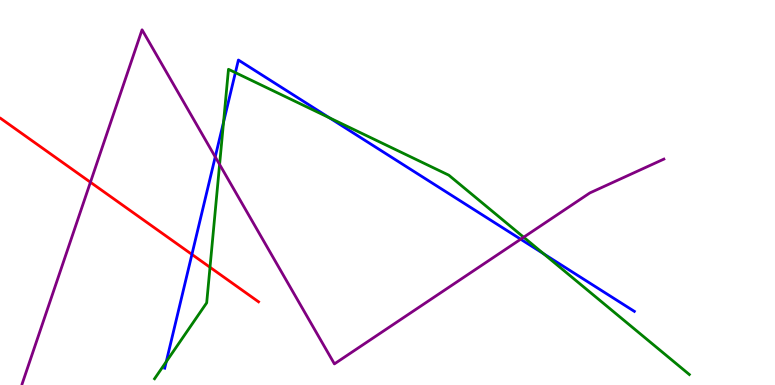[{'lines': ['blue', 'red'], 'intersections': [{'x': 2.48, 'y': 3.39}]}, {'lines': ['green', 'red'], 'intersections': [{'x': 2.71, 'y': 3.06}]}, {'lines': ['purple', 'red'], 'intersections': [{'x': 1.17, 'y': 5.27}]}, {'lines': ['blue', 'green'], 'intersections': [{'x': 2.15, 'y': 0.605}, {'x': 2.88, 'y': 6.83}, {'x': 3.04, 'y': 8.11}, {'x': 4.25, 'y': 6.94}, {'x': 7.02, 'y': 3.41}]}, {'lines': ['blue', 'purple'], 'intersections': [{'x': 2.78, 'y': 5.92}, {'x': 6.72, 'y': 3.79}]}, {'lines': ['green', 'purple'], 'intersections': [{'x': 2.83, 'y': 5.73}, {'x': 6.76, 'y': 3.84}]}]